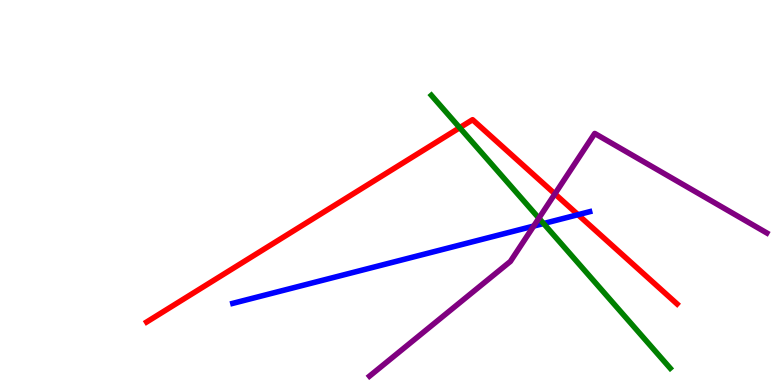[{'lines': ['blue', 'red'], 'intersections': [{'x': 7.46, 'y': 4.42}]}, {'lines': ['green', 'red'], 'intersections': [{'x': 5.93, 'y': 6.68}]}, {'lines': ['purple', 'red'], 'intersections': [{'x': 7.16, 'y': 4.96}]}, {'lines': ['blue', 'green'], 'intersections': [{'x': 7.01, 'y': 4.19}]}, {'lines': ['blue', 'purple'], 'intersections': [{'x': 6.89, 'y': 4.13}]}, {'lines': ['green', 'purple'], 'intersections': [{'x': 6.95, 'y': 4.33}]}]